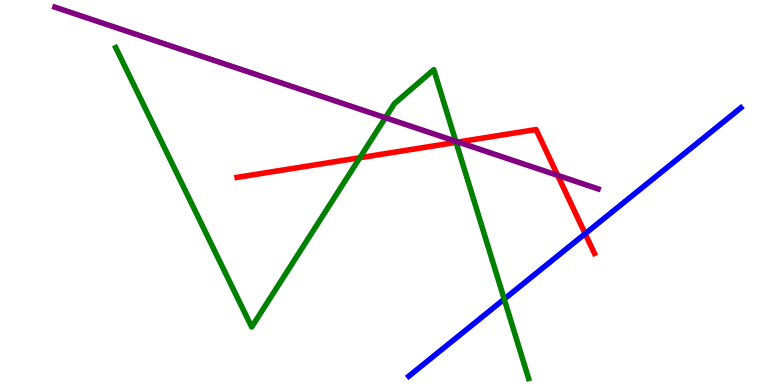[{'lines': ['blue', 'red'], 'intersections': [{'x': 7.55, 'y': 3.93}]}, {'lines': ['green', 'red'], 'intersections': [{'x': 4.64, 'y': 5.9}, {'x': 5.89, 'y': 6.3}]}, {'lines': ['purple', 'red'], 'intersections': [{'x': 5.91, 'y': 6.31}, {'x': 7.2, 'y': 5.45}]}, {'lines': ['blue', 'green'], 'intersections': [{'x': 6.51, 'y': 2.23}]}, {'lines': ['blue', 'purple'], 'intersections': []}, {'lines': ['green', 'purple'], 'intersections': [{'x': 4.97, 'y': 6.94}, {'x': 5.88, 'y': 6.33}]}]